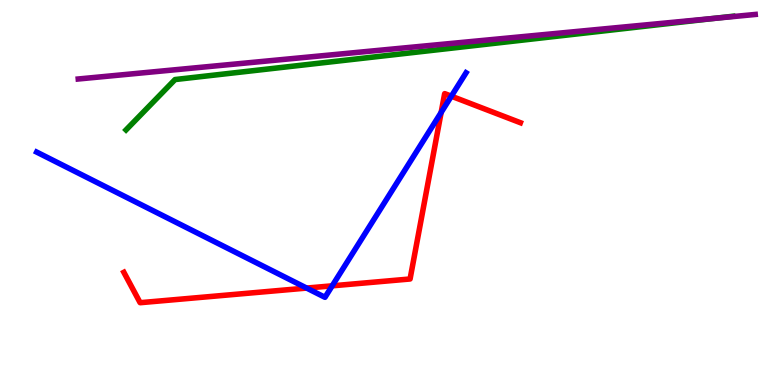[{'lines': ['blue', 'red'], 'intersections': [{'x': 3.96, 'y': 2.52}, {'x': 4.29, 'y': 2.58}, {'x': 5.69, 'y': 7.08}, {'x': 5.82, 'y': 7.5}]}, {'lines': ['green', 'red'], 'intersections': []}, {'lines': ['purple', 'red'], 'intersections': []}, {'lines': ['blue', 'green'], 'intersections': []}, {'lines': ['blue', 'purple'], 'intersections': []}, {'lines': ['green', 'purple'], 'intersections': [{'x': 9.22, 'y': 9.52}]}]